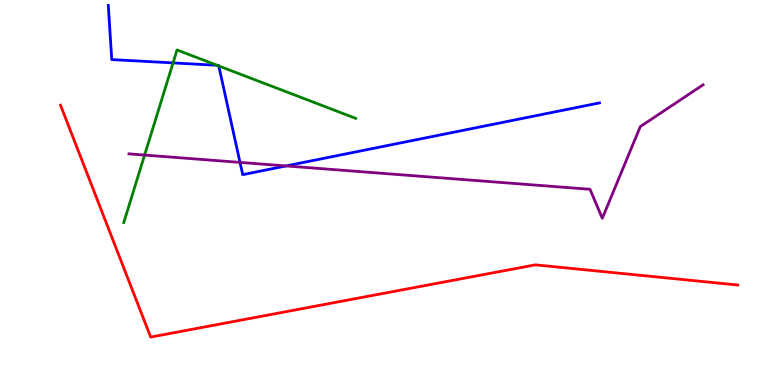[{'lines': ['blue', 'red'], 'intersections': []}, {'lines': ['green', 'red'], 'intersections': []}, {'lines': ['purple', 'red'], 'intersections': []}, {'lines': ['blue', 'green'], 'intersections': [{'x': 2.23, 'y': 8.37}, {'x': 2.8, 'y': 8.3}, {'x': 2.82, 'y': 8.29}]}, {'lines': ['blue', 'purple'], 'intersections': [{'x': 3.1, 'y': 5.78}, {'x': 3.69, 'y': 5.69}]}, {'lines': ['green', 'purple'], 'intersections': [{'x': 1.87, 'y': 5.97}]}]